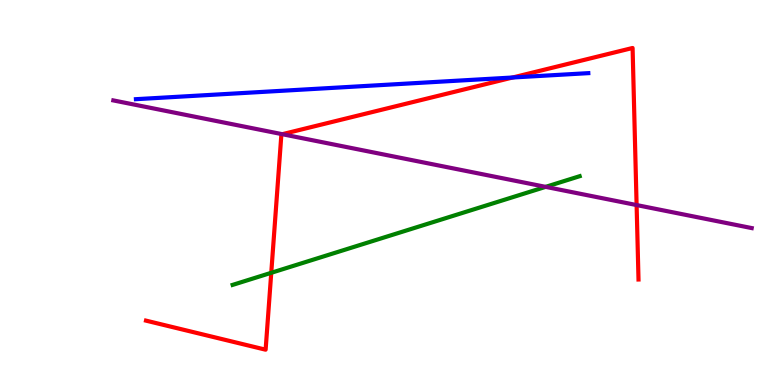[{'lines': ['blue', 'red'], 'intersections': [{'x': 6.61, 'y': 7.99}]}, {'lines': ['green', 'red'], 'intersections': [{'x': 3.5, 'y': 2.91}]}, {'lines': ['purple', 'red'], 'intersections': [{'x': 3.64, 'y': 6.51}, {'x': 8.21, 'y': 4.67}]}, {'lines': ['blue', 'green'], 'intersections': []}, {'lines': ['blue', 'purple'], 'intersections': []}, {'lines': ['green', 'purple'], 'intersections': [{'x': 7.04, 'y': 5.15}]}]